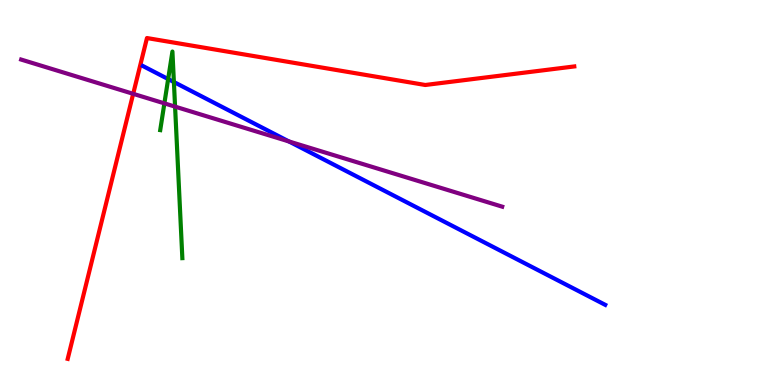[{'lines': ['blue', 'red'], 'intersections': []}, {'lines': ['green', 'red'], 'intersections': []}, {'lines': ['purple', 'red'], 'intersections': [{'x': 1.72, 'y': 7.56}]}, {'lines': ['blue', 'green'], 'intersections': [{'x': 2.17, 'y': 7.95}, {'x': 2.24, 'y': 7.87}]}, {'lines': ['blue', 'purple'], 'intersections': [{'x': 3.73, 'y': 6.33}]}, {'lines': ['green', 'purple'], 'intersections': [{'x': 2.12, 'y': 7.32}, {'x': 2.26, 'y': 7.23}]}]